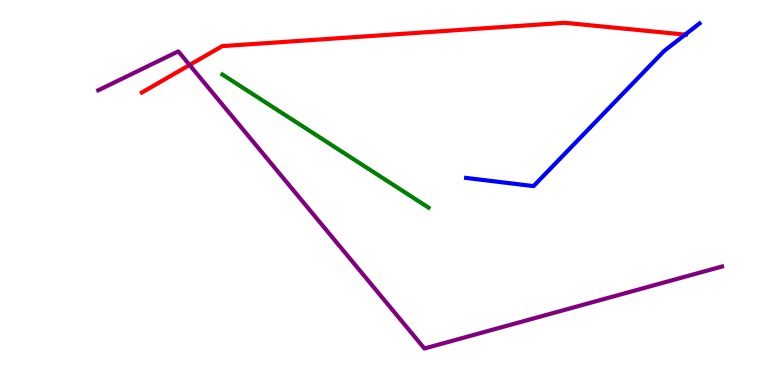[{'lines': ['blue', 'red'], 'intersections': [{'x': 8.84, 'y': 9.1}]}, {'lines': ['green', 'red'], 'intersections': []}, {'lines': ['purple', 'red'], 'intersections': [{'x': 2.45, 'y': 8.31}]}, {'lines': ['blue', 'green'], 'intersections': []}, {'lines': ['blue', 'purple'], 'intersections': []}, {'lines': ['green', 'purple'], 'intersections': []}]